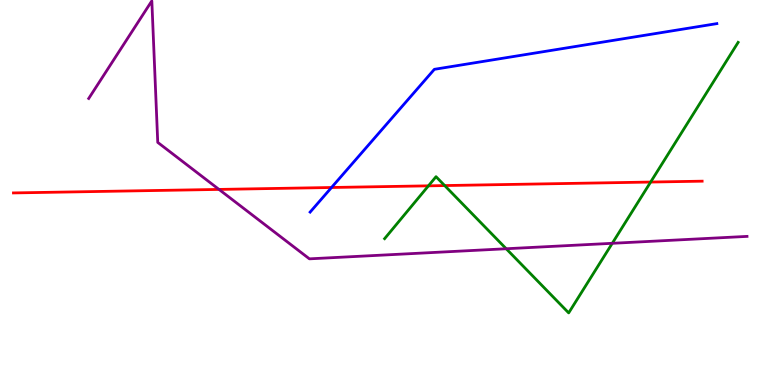[{'lines': ['blue', 'red'], 'intersections': [{'x': 4.28, 'y': 5.13}]}, {'lines': ['green', 'red'], 'intersections': [{'x': 5.53, 'y': 5.17}, {'x': 5.74, 'y': 5.18}, {'x': 8.4, 'y': 5.27}]}, {'lines': ['purple', 'red'], 'intersections': [{'x': 2.83, 'y': 5.08}]}, {'lines': ['blue', 'green'], 'intersections': []}, {'lines': ['blue', 'purple'], 'intersections': []}, {'lines': ['green', 'purple'], 'intersections': [{'x': 6.53, 'y': 3.54}, {'x': 7.9, 'y': 3.68}]}]